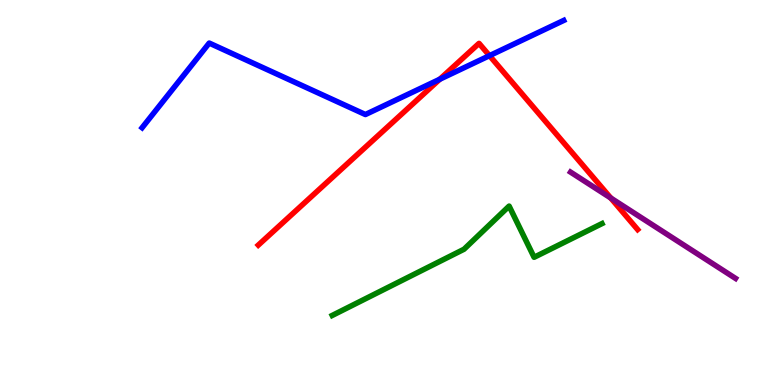[{'lines': ['blue', 'red'], 'intersections': [{'x': 5.67, 'y': 7.94}, {'x': 6.32, 'y': 8.55}]}, {'lines': ['green', 'red'], 'intersections': []}, {'lines': ['purple', 'red'], 'intersections': [{'x': 7.88, 'y': 4.86}]}, {'lines': ['blue', 'green'], 'intersections': []}, {'lines': ['blue', 'purple'], 'intersections': []}, {'lines': ['green', 'purple'], 'intersections': []}]